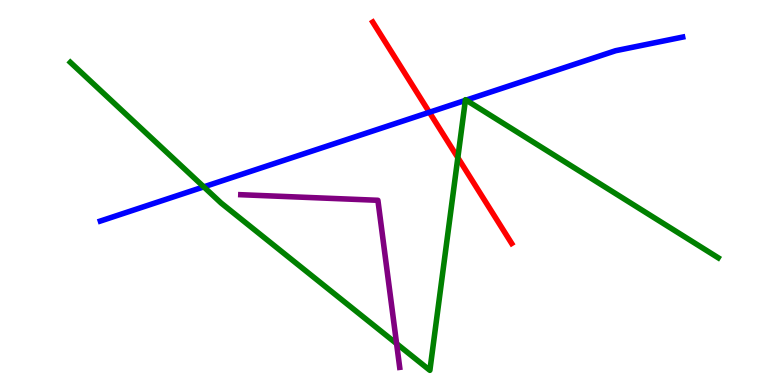[{'lines': ['blue', 'red'], 'intersections': [{'x': 5.54, 'y': 7.08}]}, {'lines': ['green', 'red'], 'intersections': [{'x': 5.91, 'y': 5.91}]}, {'lines': ['purple', 'red'], 'intersections': []}, {'lines': ['blue', 'green'], 'intersections': [{'x': 2.63, 'y': 5.15}, {'x': 6.0, 'y': 7.39}, {'x': 6.01, 'y': 7.4}]}, {'lines': ['blue', 'purple'], 'intersections': []}, {'lines': ['green', 'purple'], 'intersections': [{'x': 5.12, 'y': 1.07}]}]